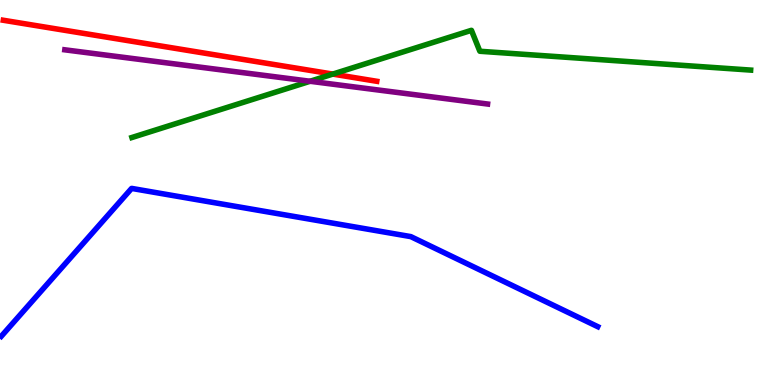[{'lines': ['blue', 'red'], 'intersections': []}, {'lines': ['green', 'red'], 'intersections': [{'x': 4.29, 'y': 8.08}]}, {'lines': ['purple', 'red'], 'intersections': []}, {'lines': ['blue', 'green'], 'intersections': []}, {'lines': ['blue', 'purple'], 'intersections': []}, {'lines': ['green', 'purple'], 'intersections': [{'x': 4.0, 'y': 7.89}]}]